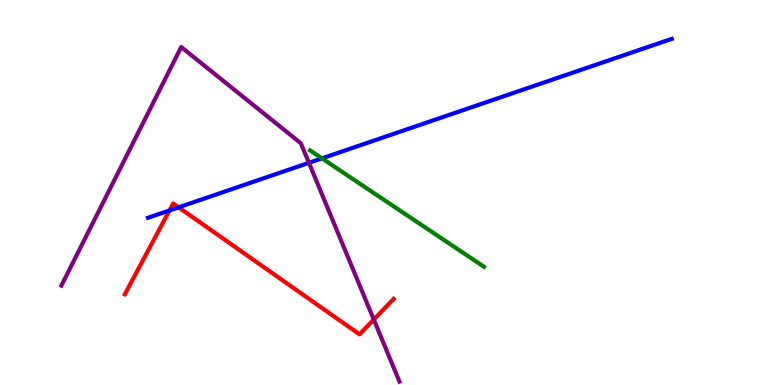[{'lines': ['blue', 'red'], 'intersections': [{'x': 2.19, 'y': 4.53}, {'x': 2.3, 'y': 4.61}]}, {'lines': ['green', 'red'], 'intersections': []}, {'lines': ['purple', 'red'], 'intersections': [{'x': 4.82, 'y': 1.7}]}, {'lines': ['blue', 'green'], 'intersections': [{'x': 4.15, 'y': 5.89}]}, {'lines': ['blue', 'purple'], 'intersections': [{'x': 3.99, 'y': 5.77}]}, {'lines': ['green', 'purple'], 'intersections': []}]